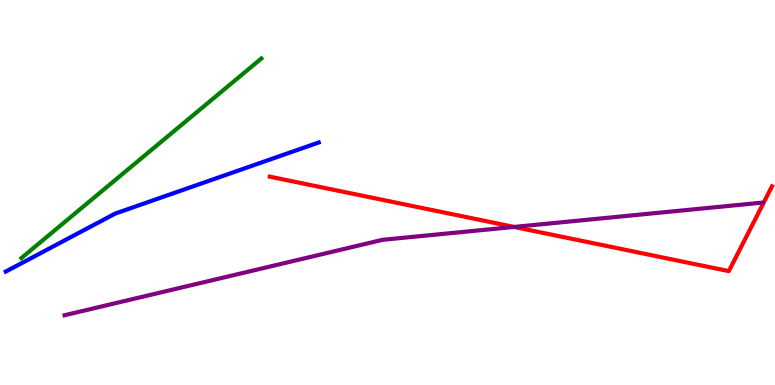[{'lines': ['blue', 'red'], 'intersections': []}, {'lines': ['green', 'red'], 'intersections': []}, {'lines': ['purple', 'red'], 'intersections': [{'x': 6.63, 'y': 4.11}]}, {'lines': ['blue', 'green'], 'intersections': []}, {'lines': ['blue', 'purple'], 'intersections': []}, {'lines': ['green', 'purple'], 'intersections': []}]